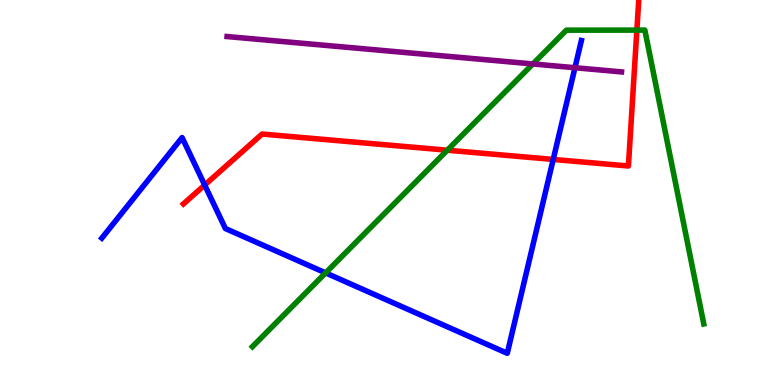[{'lines': ['blue', 'red'], 'intersections': [{'x': 2.64, 'y': 5.19}, {'x': 7.14, 'y': 5.86}]}, {'lines': ['green', 'red'], 'intersections': [{'x': 5.77, 'y': 6.1}, {'x': 8.22, 'y': 9.22}]}, {'lines': ['purple', 'red'], 'intersections': []}, {'lines': ['blue', 'green'], 'intersections': [{'x': 4.2, 'y': 2.91}]}, {'lines': ['blue', 'purple'], 'intersections': [{'x': 7.42, 'y': 8.24}]}, {'lines': ['green', 'purple'], 'intersections': [{'x': 6.88, 'y': 8.34}]}]